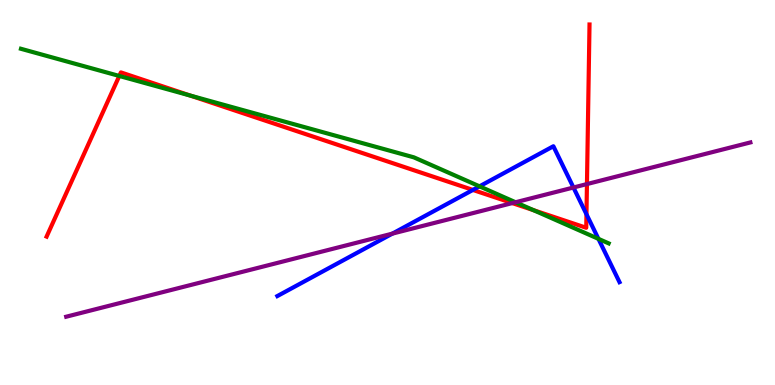[{'lines': ['blue', 'red'], 'intersections': [{'x': 6.1, 'y': 5.07}, {'x': 7.57, 'y': 4.44}]}, {'lines': ['green', 'red'], 'intersections': [{'x': 1.54, 'y': 8.03}, {'x': 2.45, 'y': 7.52}, {'x': 6.88, 'y': 4.54}]}, {'lines': ['purple', 'red'], 'intersections': [{'x': 6.61, 'y': 4.73}, {'x': 7.57, 'y': 5.22}]}, {'lines': ['blue', 'green'], 'intersections': [{'x': 6.19, 'y': 5.16}, {'x': 7.72, 'y': 3.8}]}, {'lines': ['blue', 'purple'], 'intersections': [{'x': 5.06, 'y': 3.93}, {'x': 7.4, 'y': 5.13}]}, {'lines': ['green', 'purple'], 'intersections': [{'x': 6.65, 'y': 4.75}]}]